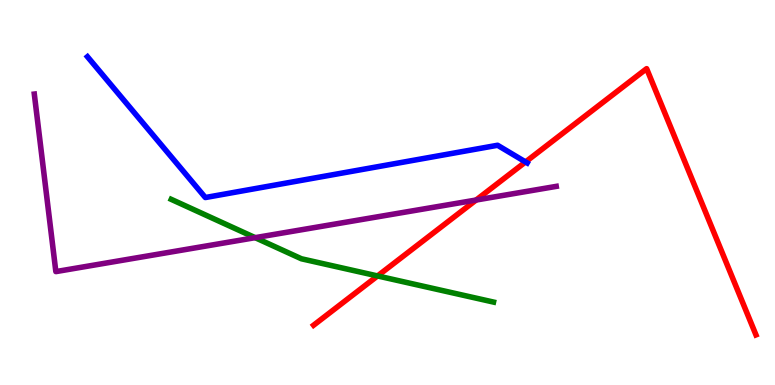[{'lines': ['blue', 'red'], 'intersections': [{'x': 6.78, 'y': 5.79}]}, {'lines': ['green', 'red'], 'intersections': [{'x': 4.87, 'y': 2.83}]}, {'lines': ['purple', 'red'], 'intersections': [{'x': 6.14, 'y': 4.8}]}, {'lines': ['blue', 'green'], 'intersections': []}, {'lines': ['blue', 'purple'], 'intersections': []}, {'lines': ['green', 'purple'], 'intersections': [{'x': 3.29, 'y': 3.83}]}]